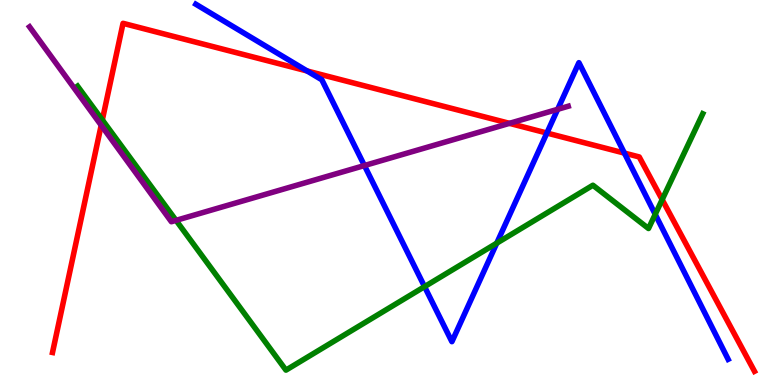[{'lines': ['blue', 'red'], 'intersections': [{'x': 3.96, 'y': 8.16}, {'x': 7.06, 'y': 6.54}, {'x': 8.06, 'y': 6.02}]}, {'lines': ['green', 'red'], 'intersections': [{'x': 1.32, 'y': 6.88}, {'x': 8.54, 'y': 4.82}]}, {'lines': ['purple', 'red'], 'intersections': [{'x': 1.31, 'y': 6.75}, {'x': 6.57, 'y': 6.8}]}, {'lines': ['blue', 'green'], 'intersections': [{'x': 5.48, 'y': 2.55}, {'x': 6.41, 'y': 3.68}, {'x': 8.45, 'y': 4.43}]}, {'lines': ['blue', 'purple'], 'intersections': [{'x': 4.7, 'y': 5.7}, {'x': 7.2, 'y': 7.16}]}, {'lines': ['green', 'purple'], 'intersections': [{'x': 2.27, 'y': 4.28}]}]